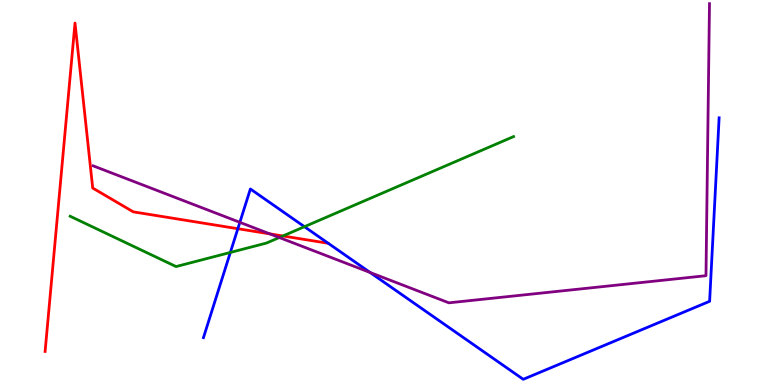[{'lines': ['blue', 'red'], 'intersections': [{'x': 3.07, 'y': 4.06}]}, {'lines': ['green', 'red'], 'intersections': [{'x': 3.65, 'y': 3.87}]}, {'lines': ['purple', 'red'], 'intersections': [{'x': 3.48, 'y': 3.93}]}, {'lines': ['blue', 'green'], 'intersections': [{'x': 2.97, 'y': 3.44}, {'x': 3.93, 'y': 4.11}]}, {'lines': ['blue', 'purple'], 'intersections': [{'x': 3.09, 'y': 4.23}, {'x': 4.78, 'y': 2.92}]}, {'lines': ['green', 'purple'], 'intersections': [{'x': 3.6, 'y': 3.83}]}]